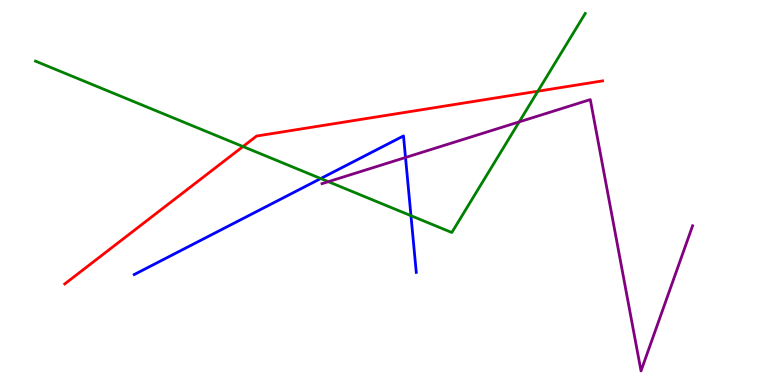[{'lines': ['blue', 'red'], 'intersections': []}, {'lines': ['green', 'red'], 'intersections': [{'x': 3.14, 'y': 6.19}, {'x': 6.94, 'y': 7.63}]}, {'lines': ['purple', 'red'], 'intersections': []}, {'lines': ['blue', 'green'], 'intersections': [{'x': 4.14, 'y': 5.36}, {'x': 5.3, 'y': 4.4}]}, {'lines': ['blue', 'purple'], 'intersections': [{'x': 5.23, 'y': 5.91}]}, {'lines': ['green', 'purple'], 'intersections': [{'x': 4.24, 'y': 5.28}, {'x': 6.7, 'y': 6.83}]}]